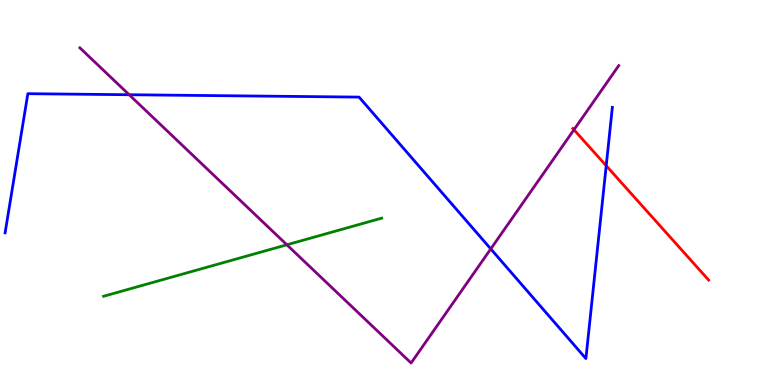[{'lines': ['blue', 'red'], 'intersections': [{'x': 7.82, 'y': 5.7}]}, {'lines': ['green', 'red'], 'intersections': []}, {'lines': ['purple', 'red'], 'intersections': [{'x': 7.41, 'y': 6.63}]}, {'lines': ['blue', 'green'], 'intersections': []}, {'lines': ['blue', 'purple'], 'intersections': [{'x': 1.67, 'y': 7.54}, {'x': 6.33, 'y': 3.53}]}, {'lines': ['green', 'purple'], 'intersections': [{'x': 3.7, 'y': 3.64}]}]